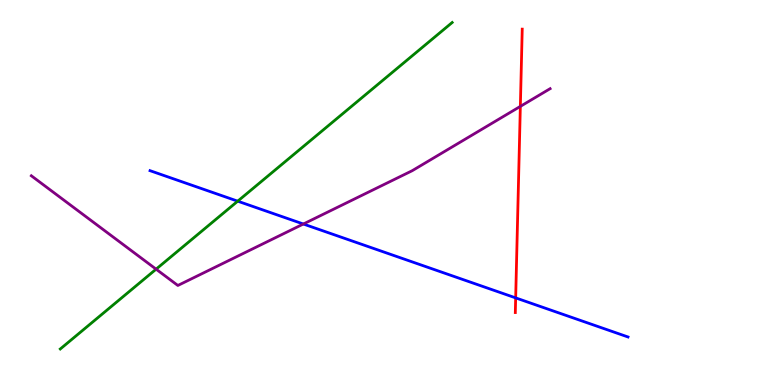[{'lines': ['blue', 'red'], 'intersections': [{'x': 6.65, 'y': 2.26}]}, {'lines': ['green', 'red'], 'intersections': []}, {'lines': ['purple', 'red'], 'intersections': [{'x': 6.71, 'y': 7.24}]}, {'lines': ['blue', 'green'], 'intersections': [{'x': 3.07, 'y': 4.77}]}, {'lines': ['blue', 'purple'], 'intersections': [{'x': 3.91, 'y': 4.18}]}, {'lines': ['green', 'purple'], 'intersections': [{'x': 2.01, 'y': 3.01}]}]